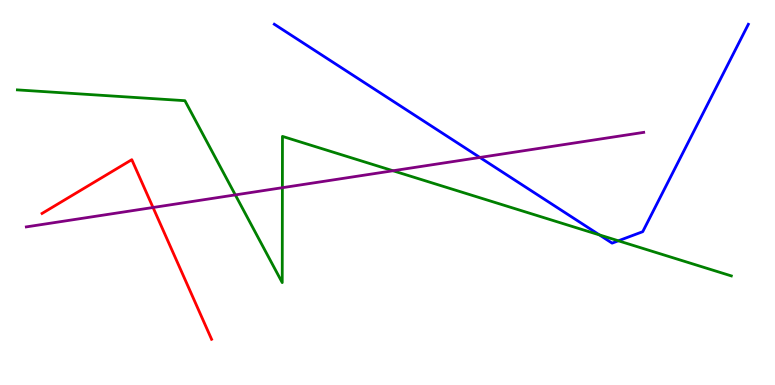[{'lines': ['blue', 'red'], 'intersections': []}, {'lines': ['green', 'red'], 'intersections': []}, {'lines': ['purple', 'red'], 'intersections': [{'x': 1.97, 'y': 4.61}]}, {'lines': ['blue', 'green'], 'intersections': [{'x': 7.73, 'y': 3.9}, {'x': 7.98, 'y': 3.75}]}, {'lines': ['blue', 'purple'], 'intersections': [{'x': 6.19, 'y': 5.91}]}, {'lines': ['green', 'purple'], 'intersections': [{'x': 3.04, 'y': 4.94}, {'x': 3.64, 'y': 5.12}, {'x': 5.07, 'y': 5.56}]}]